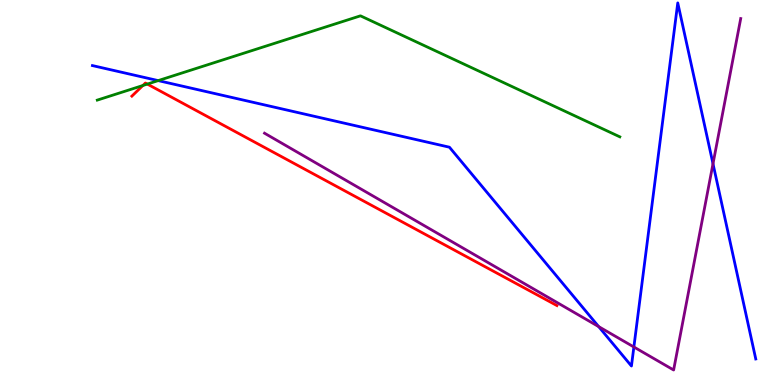[{'lines': ['blue', 'red'], 'intersections': []}, {'lines': ['green', 'red'], 'intersections': [{'x': 1.84, 'y': 7.78}, {'x': 1.9, 'y': 7.82}]}, {'lines': ['purple', 'red'], 'intersections': []}, {'lines': ['blue', 'green'], 'intersections': [{'x': 2.04, 'y': 7.91}]}, {'lines': ['blue', 'purple'], 'intersections': [{'x': 7.72, 'y': 1.52}, {'x': 8.18, 'y': 0.987}, {'x': 9.2, 'y': 5.75}]}, {'lines': ['green', 'purple'], 'intersections': []}]